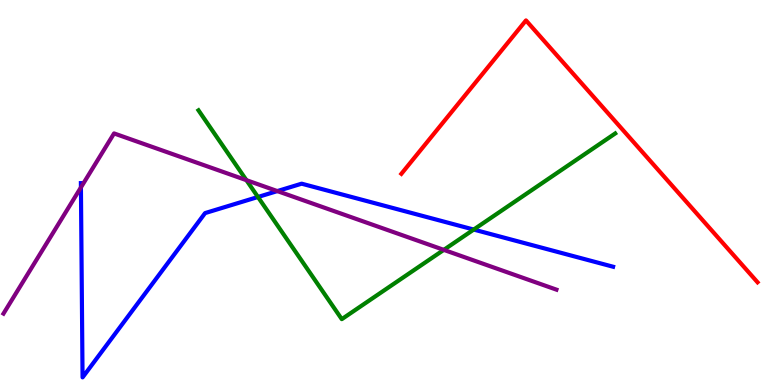[{'lines': ['blue', 'red'], 'intersections': []}, {'lines': ['green', 'red'], 'intersections': []}, {'lines': ['purple', 'red'], 'intersections': []}, {'lines': ['blue', 'green'], 'intersections': [{'x': 3.33, 'y': 4.88}, {'x': 6.11, 'y': 4.04}]}, {'lines': ['blue', 'purple'], 'intersections': [{'x': 1.04, 'y': 5.13}, {'x': 3.58, 'y': 5.04}]}, {'lines': ['green', 'purple'], 'intersections': [{'x': 3.18, 'y': 5.32}, {'x': 5.73, 'y': 3.51}]}]